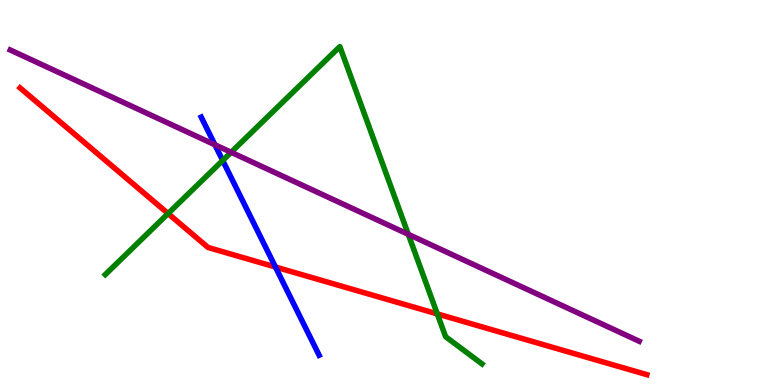[{'lines': ['blue', 'red'], 'intersections': [{'x': 3.55, 'y': 3.06}]}, {'lines': ['green', 'red'], 'intersections': [{'x': 2.17, 'y': 4.45}, {'x': 5.64, 'y': 1.85}]}, {'lines': ['purple', 'red'], 'intersections': []}, {'lines': ['blue', 'green'], 'intersections': [{'x': 2.87, 'y': 5.83}]}, {'lines': ['blue', 'purple'], 'intersections': [{'x': 2.77, 'y': 6.24}]}, {'lines': ['green', 'purple'], 'intersections': [{'x': 2.98, 'y': 6.04}, {'x': 5.27, 'y': 3.91}]}]